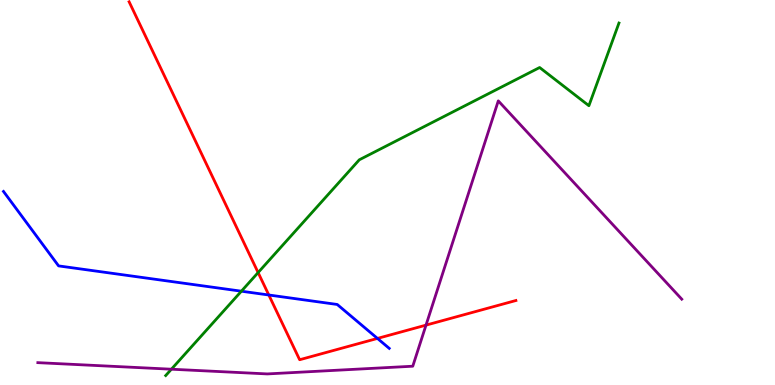[{'lines': ['blue', 'red'], 'intersections': [{'x': 3.47, 'y': 2.34}, {'x': 4.87, 'y': 1.21}]}, {'lines': ['green', 'red'], 'intersections': [{'x': 3.33, 'y': 2.92}]}, {'lines': ['purple', 'red'], 'intersections': [{'x': 5.5, 'y': 1.56}]}, {'lines': ['blue', 'green'], 'intersections': [{'x': 3.11, 'y': 2.44}]}, {'lines': ['blue', 'purple'], 'intersections': []}, {'lines': ['green', 'purple'], 'intersections': [{'x': 2.21, 'y': 0.41}]}]